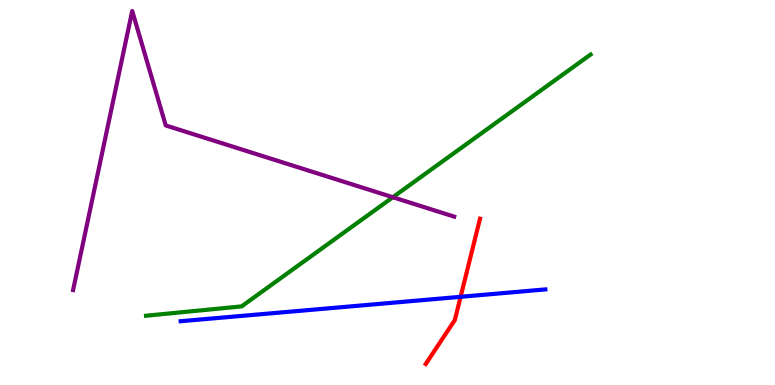[{'lines': ['blue', 'red'], 'intersections': [{'x': 5.94, 'y': 2.29}]}, {'lines': ['green', 'red'], 'intersections': []}, {'lines': ['purple', 'red'], 'intersections': []}, {'lines': ['blue', 'green'], 'intersections': []}, {'lines': ['blue', 'purple'], 'intersections': []}, {'lines': ['green', 'purple'], 'intersections': [{'x': 5.07, 'y': 4.88}]}]